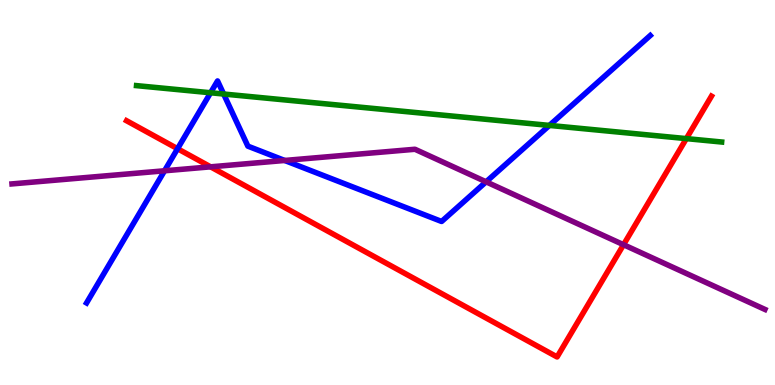[{'lines': ['blue', 'red'], 'intersections': [{'x': 2.29, 'y': 6.14}]}, {'lines': ['green', 'red'], 'intersections': [{'x': 8.86, 'y': 6.4}]}, {'lines': ['purple', 'red'], 'intersections': [{'x': 2.72, 'y': 5.67}, {'x': 8.05, 'y': 3.64}]}, {'lines': ['blue', 'green'], 'intersections': [{'x': 2.72, 'y': 7.59}, {'x': 2.89, 'y': 7.56}, {'x': 7.09, 'y': 6.74}]}, {'lines': ['blue', 'purple'], 'intersections': [{'x': 2.12, 'y': 5.56}, {'x': 3.67, 'y': 5.83}, {'x': 6.27, 'y': 5.28}]}, {'lines': ['green', 'purple'], 'intersections': []}]